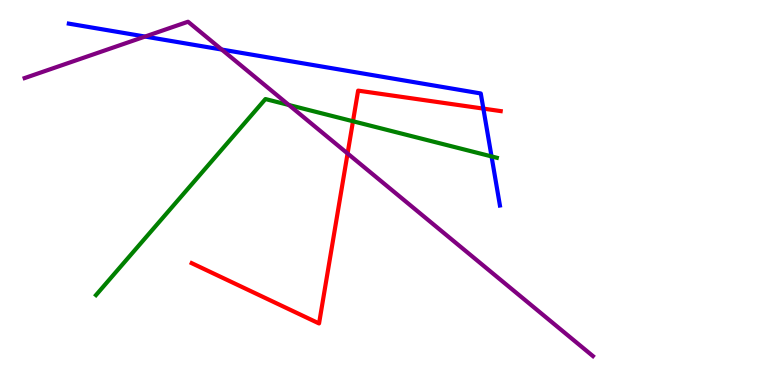[{'lines': ['blue', 'red'], 'intersections': [{'x': 6.24, 'y': 7.18}]}, {'lines': ['green', 'red'], 'intersections': [{'x': 4.55, 'y': 6.85}]}, {'lines': ['purple', 'red'], 'intersections': [{'x': 4.48, 'y': 6.01}]}, {'lines': ['blue', 'green'], 'intersections': [{'x': 6.34, 'y': 5.94}]}, {'lines': ['blue', 'purple'], 'intersections': [{'x': 1.87, 'y': 9.05}, {'x': 2.86, 'y': 8.71}]}, {'lines': ['green', 'purple'], 'intersections': [{'x': 3.73, 'y': 7.27}]}]